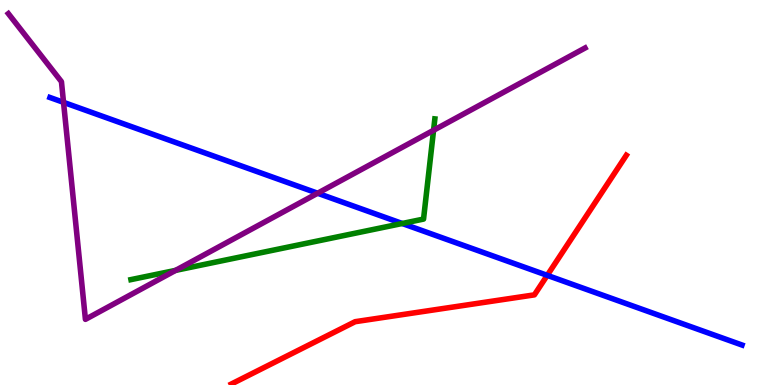[{'lines': ['blue', 'red'], 'intersections': [{'x': 7.06, 'y': 2.85}]}, {'lines': ['green', 'red'], 'intersections': []}, {'lines': ['purple', 'red'], 'intersections': []}, {'lines': ['blue', 'green'], 'intersections': [{'x': 5.19, 'y': 4.2}]}, {'lines': ['blue', 'purple'], 'intersections': [{'x': 0.82, 'y': 7.34}, {'x': 4.1, 'y': 4.98}]}, {'lines': ['green', 'purple'], 'intersections': [{'x': 2.27, 'y': 2.98}, {'x': 5.59, 'y': 6.62}]}]